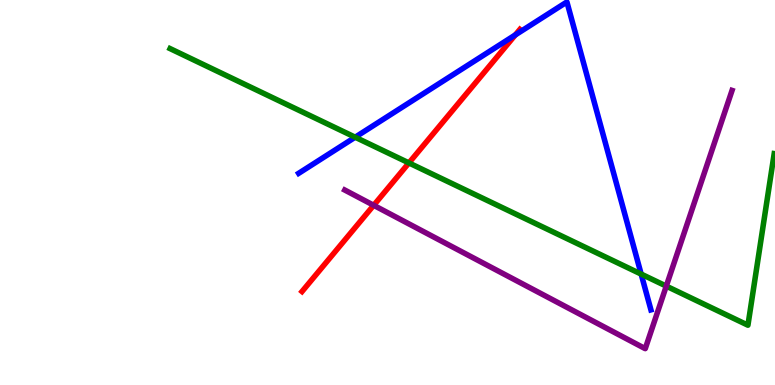[{'lines': ['blue', 'red'], 'intersections': [{'x': 6.65, 'y': 9.09}]}, {'lines': ['green', 'red'], 'intersections': [{'x': 5.28, 'y': 5.77}]}, {'lines': ['purple', 'red'], 'intersections': [{'x': 4.82, 'y': 4.67}]}, {'lines': ['blue', 'green'], 'intersections': [{'x': 4.58, 'y': 6.44}, {'x': 8.27, 'y': 2.88}]}, {'lines': ['blue', 'purple'], 'intersections': []}, {'lines': ['green', 'purple'], 'intersections': [{'x': 8.6, 'y': 2.57}]}]